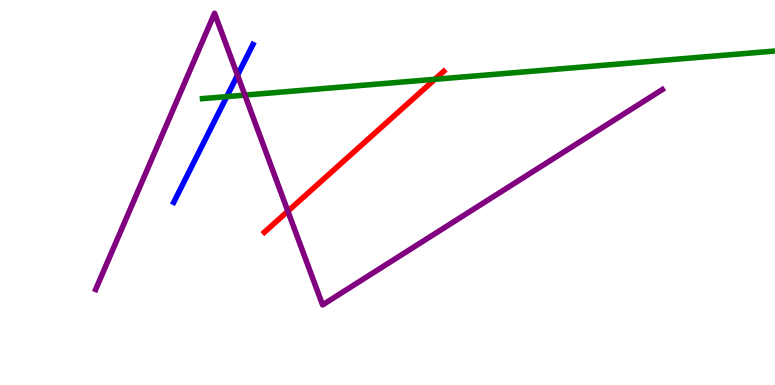[{'lines': ['blue', 'red'], 'intersections': []}, {'lines': ['green', 'red'], 'intersections': [{'x': 5.61, 'y': 7.94}]}, {'lines': ['purple', 'red'], 'intersections': [{'x': 3.71, 'y': 4.52}]}, {'lines': ['blue', 'green'], 'intersections': [{'x': 2.93, 'y': 7.49}]}, {'lines': ['blue', 'purple'], 'intersections': [{'x': 3.06, 'y': 8.05}]}, {'lines': ['green', 'purple'], 'intersections': [{'x': 3.16, 'y': 7.53}]}]